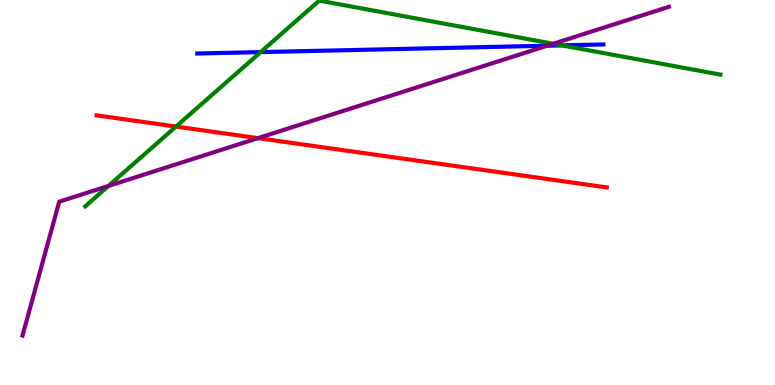[{'lines': ['blue', 'red'], 'intersections': []}, {'lines': ['green', 'red'], 'intersections': [{'x': 2.27, 'y': 6.71}]}, {'lines': ['purple', 'red'], 'intersections': [{'x': 3.33, 'y': 6.41}]}, {'lines': ['blue', 'green'], 'intersections': [{'x': 3.36, 'y': 8.65}, {'x': 7.25, 'y': 8.82}]}, {'lines': ['blue', 'purple'], 'intersections': [{'x': 7.06, 'y': 8.81}]}, {'lines': ['green', 'purple'], 'intersections': [{'x': 1.4, 'y': 5.17}, {'x': 7.14, 'y': 8.86}]}]